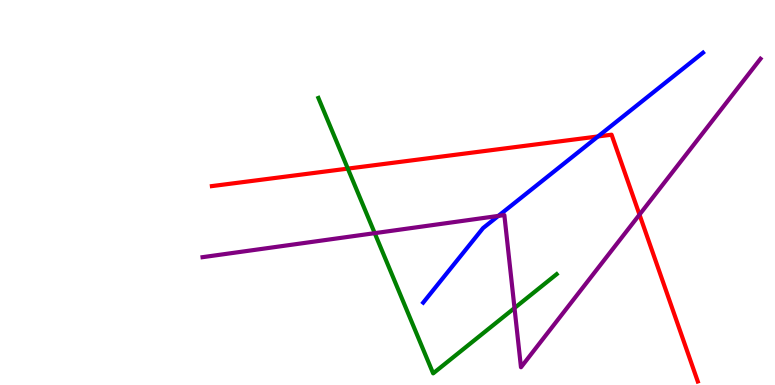[{'lines': ['blue', 'red'], 'intersections': [{'x': 7.72, 'y': 6.46}]}, {'lines': ['green', 'red'], 'intersections': [{'x': 4.49, 'y': 5.62}]}, {'lines': ['purple', 'red'], 'intersections': [{'x': 8.25, 'y': 4.43}]}, {'lines': ['blue', 'green'], 'intersections': []}, {'lines': ['blue', 'purple'], 'intersections': [{'x': 6.43, 'y': 4.39}]}, {'lines': ['green', 'purple'], 'intersections': [{'x': 4.84, 'y': 3.94}, {'x': 6.64, 'y': 2.0}]}]